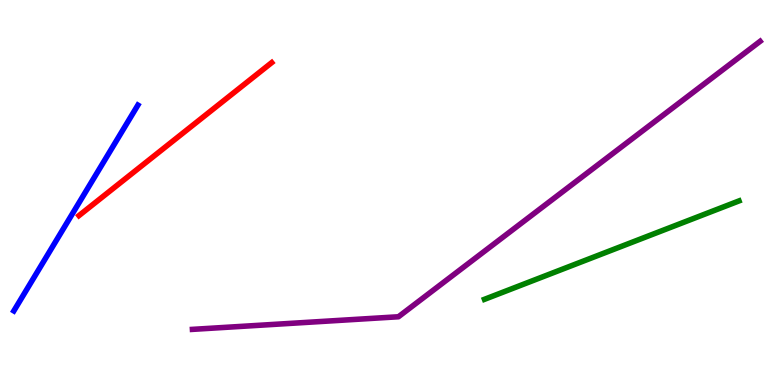[{'lines': ['blue', 'red'], 'intersections': []}, {'lines': ['green', 'red'], 'intersections': []}, {'lines': ['purple', 'red'], 'intersections': []}, {'lines': ['blue', 'green'], 'intersections': []}, {'lines': ['blue', 'purple'], 'intersections': []}, {'lines': ['green', 'purple'], 'intersections': []}]